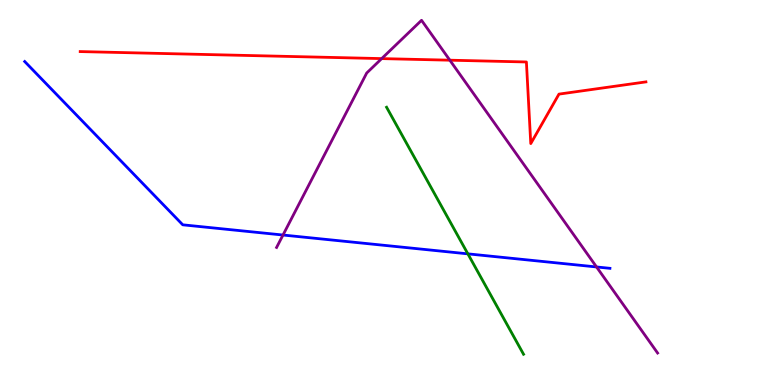[{'lines': ['blue', 'red'], 'intersections': []}, {'lines': ['green', 'red'], 'intersections': []}, {'lines': ['purple', 'red'], 'intersections': [{'x': 4.93, 'y': 8.48}, {'x': 5.8, 'y': 8.44}]}, {'lines': ['blue', 'green'], 'intersections': [{'x': 6.04, 'y': 3.41}]}, {'lines': ['blue', 'purple'], 'intersections': [{'x': 3.65, 'y': 3.9}, {'x': 7.7, 'y': 3.07}]}, {'lines': ['green', 'purple'], 'intersections': []}]